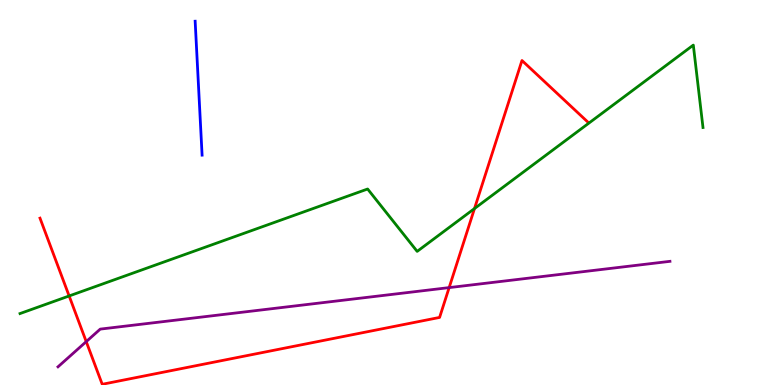[{'lines': ['blue', 'red'], 'intersections': []}, {'lines': ['green', 'red'], 'intersections': [{'x': 0.892, 'y': 2.31}, {'x': 6.12, 'y': 4.58}]}, {'lines': ['purple', 'red'], 'intersections': [{'x': 1.11, 'y': 1.13}, {'x': 5.8, 'y': 2.53}]}, {'lines': ['blue', 'green'], 'intersections': []}, {'lines': ['blue', 'purple'], 'intersections': []}, {'lines': ['green', 'purple'], 'intersections': []}]